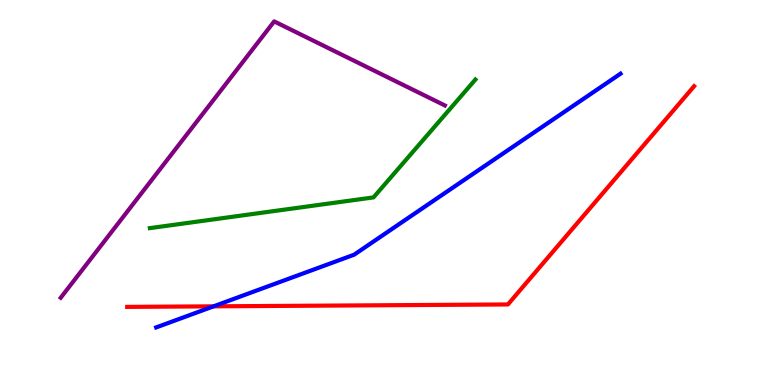[{'lines': ['blue', 'red'], 'intersections': [{'x': 2.76, 'y': 2.04}]}, {'lines': ['green', 'red'], 'intersections': []}, {'lines': ['purple', 'red'], 'intersections': []}, {'lines': ['blue', 'green'], 'intersections': []}, {'lines': ['blue', 'purple'], 'intersections': []}, {'lines': ['green', 'purple'], 'intersections': []}]